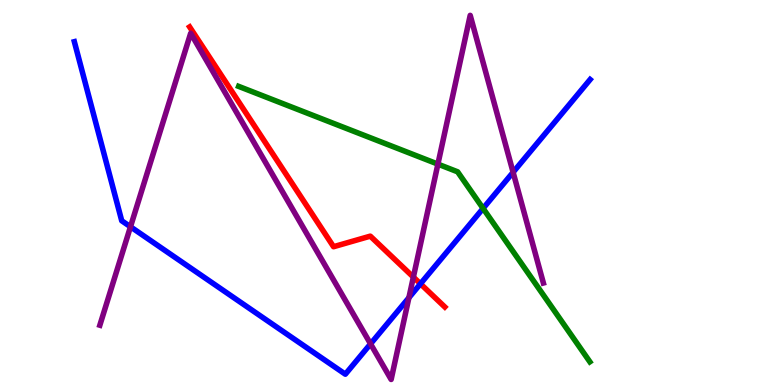[{'lines': ['blue', 'red'], 'intersections': [{'x': 5.43, 'y': 2.63}]}, {'lines': ['green', 'red'], 'intersections': []}, {'lines': ['purple', 'red'], 'intersections': [{'x': 5.33, 'y': 2.8}]}, {'lines': ['blue', 'green'], 'intersections': [{'x': 6.23, 'y': 4.59}]}, {'lines': ['blue', 'purple'], 'intersections': [{'x': 1.68, 'y': 4.11}, {'x': 4.78, 'y': 1.07}, {'x': 5.28, 'y': 2.27}, {'x': 6.62, 'y': 5.53}]}, {'lines': ['green', 'purple'], 'intersections': [{'x': 5.65, 'y': 5.74}]}]